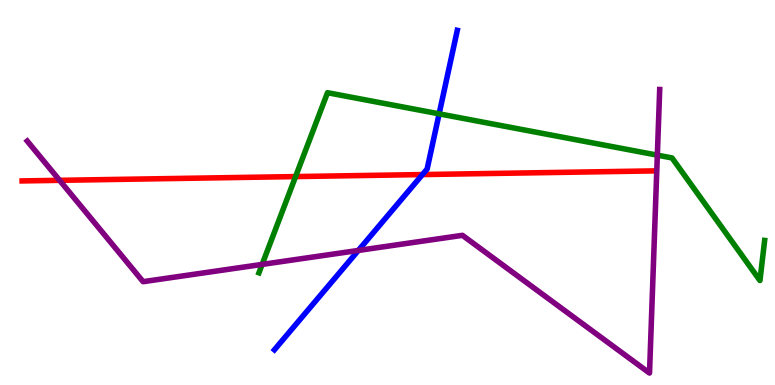[{'lines': ['blue', 'red'], 'intersections': [{'x': 5.45, 'y': 5.47}]}, {'lines': ['green', 'red'], 'intersections': [{'x': 3.81, 'y': 5.41}]}, {'lines': ['purple', 'red'], 'intersections': [{'x': 0.769, 'y': 5.32}]}, {'lines': ['blue', 'green'], 'intersections': [{'x': 5.67, 'y': 7.04}]}, {'lines': ['blue', 'purple'], 'intersections': [{'x': 4.62, 'y': 3.49}]}, {'lines': ['green', 'purple'], 'intersections': [{'x': 3.38, 'y': 3.13}, {'x': 8.48, 'y': 5.97}]}]